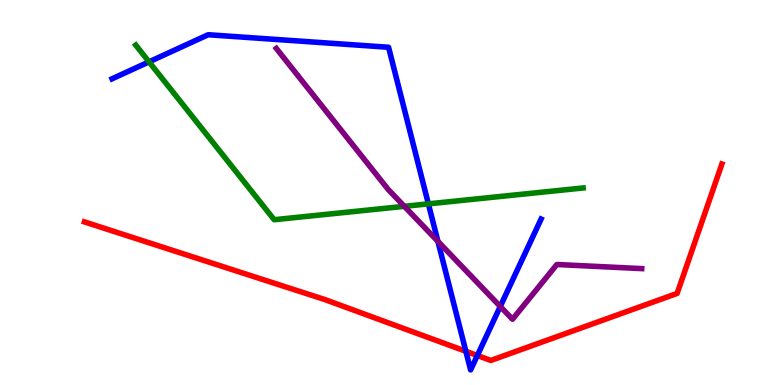[{'lines': ['blue', 'red'], 'intersections': [{'x': 6.01, 'y': 0.875}, {'x': 6.16, 'y': 0.766}]}, {'lines': ['green', 'red'], 'intersections': []}, {'lines': ['purple', 'red'], 'intersections': []}, {'lines': ['blue', 'green'], 'intersections': [{'x': 1.92, 'y': 8.39}, {'x': 5.53, 'y': 4.7}]}, {'lines': ['blue', 'purple'], 'intersections': [{'x': 5.65, 'y': 3.73}, {'x': 6.45, 'y': 2.04}]}, {'lines': ['green', 'purple'], 'intersections': [{'x': 5.22, 'y': 4.64}]}]